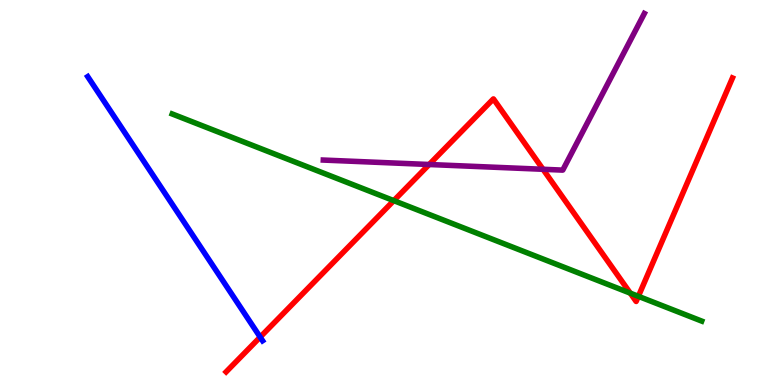[{'lines': ['blue', 'red'], 'intersections': [{'x': 3.36, 'y': 1.24}]}, {'lines': ['green', 'red'], 'intersections': [{'x': 5.08, 'y': 4.79}, {'x': 8.13, 'y': 2.39}, {'x': 8.24, 'y': 2.3}]}, {'lines': ['purple', 'red'], 'intersections': [{'x': 5.54, 'y': 5.73}, {'x': 7.01, 'y': 5.6}]}, {'lines': ['blue', 'green'], 'intersections': []}, {'lines': ['blue', 'purple'], 'intersections': []}, {'lines': ['green', 'purple'], 'intersections': []}]